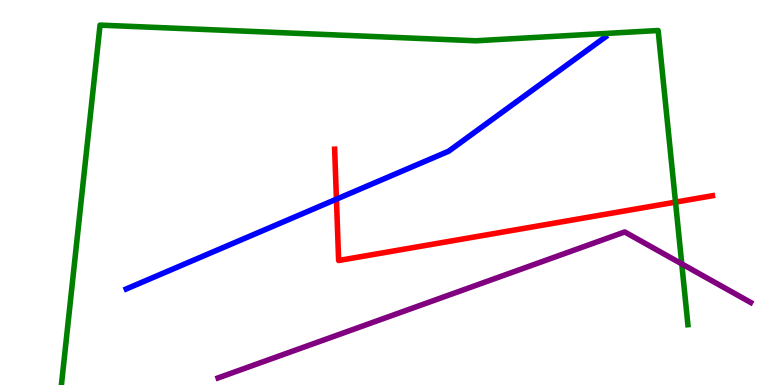[{'lines': ['blue', 'red'], 'intersections': [{'x': 4.34, 'y': 4.83}]}, {'lines': ['green', 'red'], 'intersections': [{'x': 8.72, 'y': 4.75}]}, {'lines': ['purple', 'red'], 'intersections': []}, {'lines': ['blue', 'green'], 'intersections': []}, {'lines': ['blue', 'purple'], 'intersections': []}, {'lines': ['green', 'purple'], 'intersections': [{'x': 8.8, 'y': 3.15}]}]